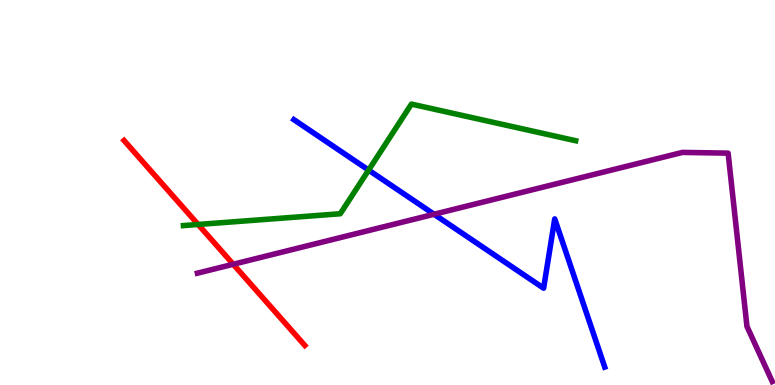[{'lines': ['blue', 'red'], 'intersections': []}, {'lines': ['green', 'red'], 'intersections': [{'x': 2.56, 'y': 4.17}]}, {'lines': ['purple', 'red'], 'intersections': [{'x': 3.01, 'y': 3.14}]}, {'lines': ['blue', 'green'], 'intersections': [{'x': 4.76, 'y': 5.58}]}, {'lines': ['blue', 'purple'], 'intersections': [{'x': 5.6, 'y': 4.43}]}, {'lines': ['green', 'purple'], 'intersections': []}]